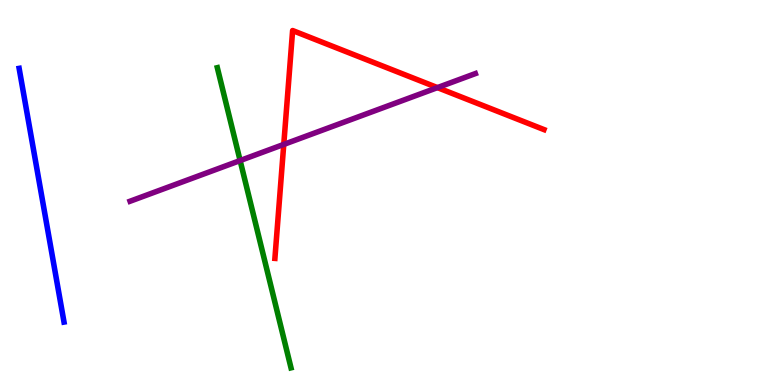[{'lines': ['blue', 'red'], 'intersections': []}, {'lines': ['green', 'red'], 'intersections': []}, {'lines': ['purple', 'red'], 'intersections': [{'x': 3.66, 'y': 6.25}, {'x': 5.64, 'y': 7.72}]}, {'lines': ['blue', 'green'], 'intersections': []}, {'lines': ['blue', 'purple'], 'intersections': []}, {'lines': ['green', 'purple'], 'intersections': [{'x': 3.1, 'y': 5.83}]}]